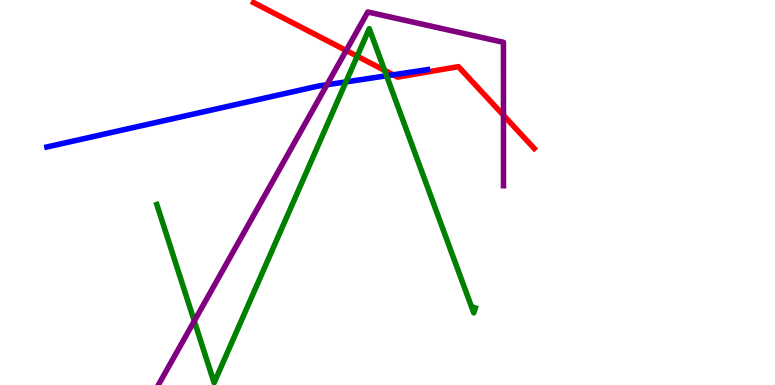[{'lines': ['blue', 'red'], 'intersections': [{'x': 5.07, 'y': 8.06}]}, {'lines': ['green', 'red'], 'intersections': [{'x': 4.61, 'y': 8.54}, {'x': 4.96, 'y': 8.17}]}, {'lines': ['purple', 'red'], 'intersections': [{'x': 4.47, 'y': 8.69}, {'x': 6.5, 'y': 7.01}]}, {'lines': ['blue', 'green'], 'intersections': [{'x': 4.46, 'y': 7.87}, {'x': 4.99, 'y': 8.03}]}, {'lines': ['blue', 'purple'], 'intersections': [{'x': 4.22, 'y': 7.8}]}, {'lines': ['green', 'purple'], 'intersections': [{'x': 2.51, 'y': 1.66}]}]